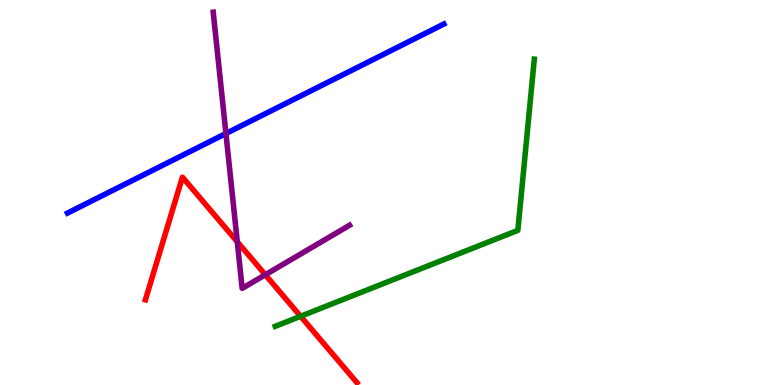[{'lines': ['blue', 'red'], 'intersections': []}, {'lines': ['green', 'red'], 'intersections': [{'x': 3.88, 'y': 1.78}]}, {'lines': ['purple', 'red'], 'intersections': [{'x': 3.06, 'y': 3.72}, {'x': 3.42, 'y': 2.86}]}, {'lines': ['blue', 'green'], 'intersections': []}, {'lines': ['blue', 'purple'], 'intersections': [{'x': 2.92, 'y': 6.53}]}, {'lines': ['green', 'purple'], 'intersections': []}]